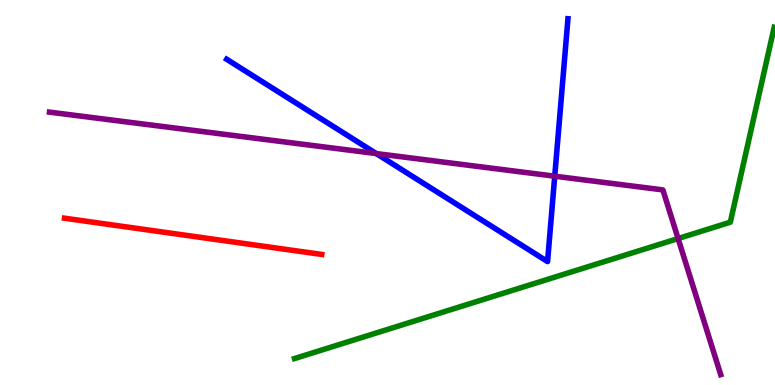[{'lines': ['blue', 'red'], 'intersections': []}, {'lines': ['green', 'red'], 'intersections': []}, {'lines': ['purple', 'red'], 'intersections': []}, {'lines': ['blue', 'green'], 'intersections': []}, {'lines': ['blue', 'purple'], 'intersections': [{'x': 4.85, 'y': 6.01}, {'x': 7.16, 'y': 5.42}]}, {'lines': ['green', 'purple'], 'intersections': [{'x': 8.75, 'y': 3.8}]}]